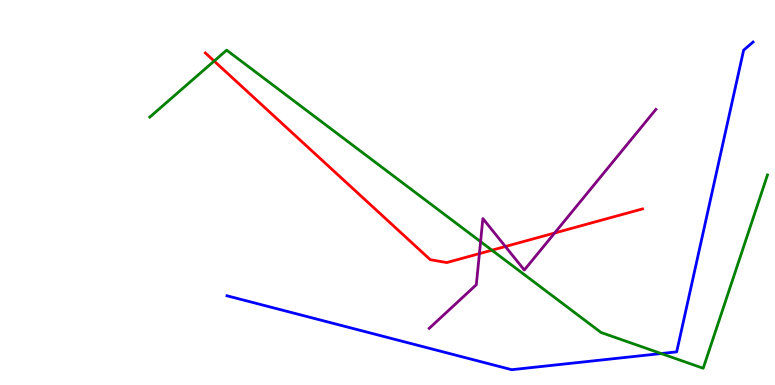[{'lines': ['blue', 'red'], 'intersections': []}, {'lines': ['green', 'red'], 'intersections': [{'x': 2.76, 'y': 8.41}, {'x': 6.35, 'y': 3.5}]}, {'lines': ['purple', 'red'], 'intersections': [{'x': 6.19, 'y': 3.41}, {'x': 6.52, 'y': 3.6}, {'x': 7.16, 'y': 3.95}]}, {'lines': ['blue', 'green'], 'intersections': [{'x': 8.53, 'y': 0.817}]}, {'lines': ['blue', 'purple'], 'intersections': []}, {'lines': ['green', 'purple'], 'intersections': [{'x': 6.2, 'y': 3.72}]}]